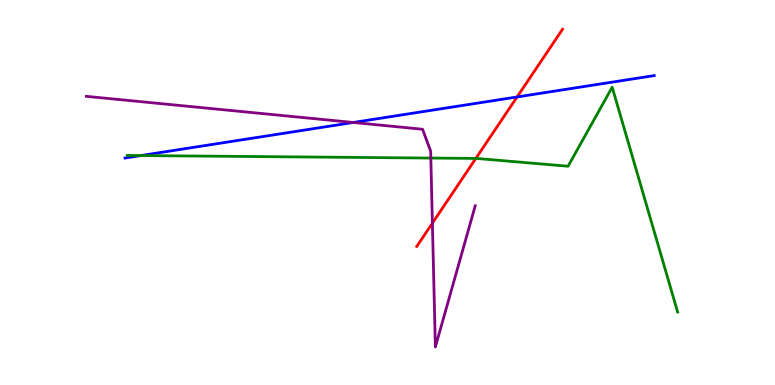[{'lines': ['blue', 'red'], 'intersections': [{'x': 6.67, 'y': 7.48}]}, {'lines': ['green', 'red'], 'intersections': [{'x': 6.14, 'y': 5.88}]}, {'lines': ['purple', 'red'], 'intersections': [{'x': 5.58, 'y': 4.2}]}, {'lines': ['blue', 'green'], 'intersections': [{'x': 1.82, 'y': 5.96}]}, {'lines': ['blue', 'purple'], 'intersections': [{'x': 4.56, 'y': 6.82}]}, {'lines': ['green', 'purple'], 'intersections': [{'x': 5.56, 'y': 5.89}]}]